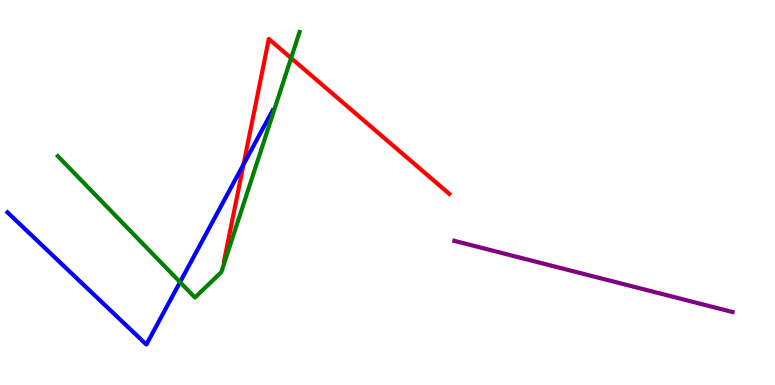[{'lines': ['blue', 'red'], 'intersections': [{'x': 3.14, 'y': 5.73}]}, {'lines': ['green', 'red'], 'intersections': [{'x': 3.76, 'y': 8.49}]}, {'lines': ['purple', 'red'], 'intersections': []}, {'lines': ['blue', 'green'], 'intersections': [{'x': 2.32, 'y': 2.67}]}, {'lines': ['blue', 'purple'], 'intersections': []}, {'lines': ['green', 'purple'], 'intersections': []}]